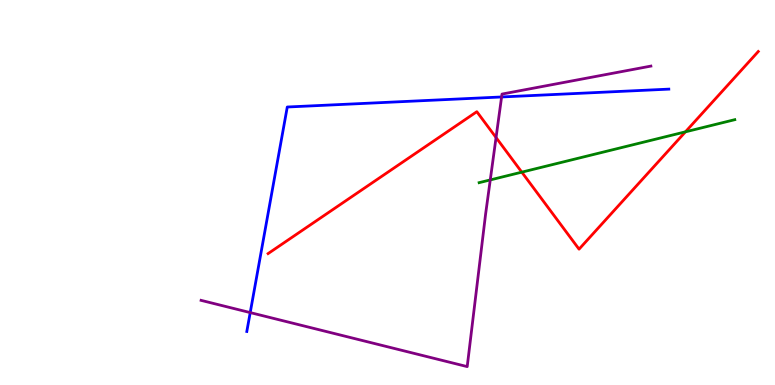[{'lines': ['blue', 'red'], 'intersections': []}, {'lines': ['green', 'red'], 'intersections': [{'x': 6.73, 'y': 5.53}, {'x': 8.84, 'y': 6.58}]}, {'lines': ['purple', 'red'], 'intersections': [{'x': 6.4, 'y': 6.43}]}, {'lines': ['blue', 'green'], 'intersections': []}, {'lines': ['blue', 'purple'], 'intersections': [{'x': 3.23, 'y': 1.88}, {'x': 6.47, 'y': 7.48}]}, {'lines': ['green', 'purple'], 'intersections': [{'x': 6.33, 'y': 5.33}]}]